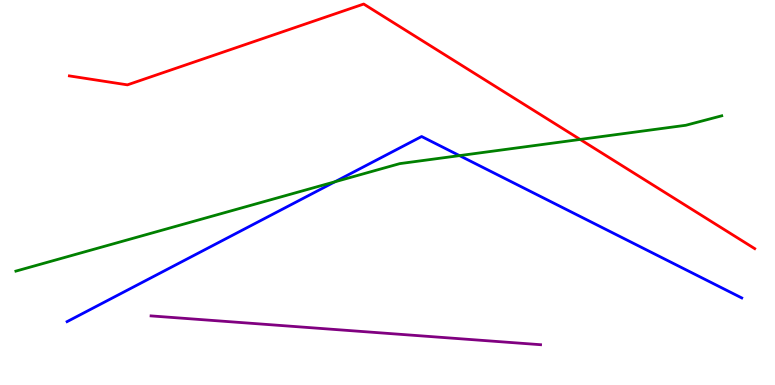[{'lines': ['blue', 'red'], 'intersections': []}, {'lines': ['green', 'red'], 'intersections': [{'x': 7.49, 'y': 6.38}]}, {'lines': ['purple', 'red'], 'intersections': []}, {'lines': ['blue', 'green'], 'intersections': [{'x': 4.32, 'y': 5.28}, {'x': 5.93, 'y': 5.96}]}, {'lines': ['blue', 'purple'], 'intersections': []}, {'lines': ['green', 'purple'], 'intersections': []}]